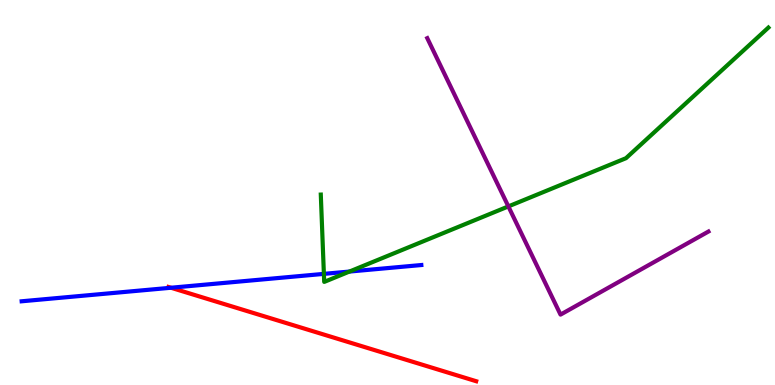[{'lines': ['blue', 'red'], 'intersections': [{'x': 2.21, 'y': 2.53}]}, {'lines': ['green', 'red'], 'intersections': []}, {'lines': ['purple', 'red'], 'intersections': []}, {'lines': ['blue', 'green'], 'intersections': [{'x': 4.18, 'y': 2.89}, {'x': 4.51, 'y': 2.95}]}, {'lines': ['blue', 'purple'], 'intersections': []}, {'lines': ['green', 'purple'], 'intersections': [{'x': 6.56, 'y': 4.64}]}]